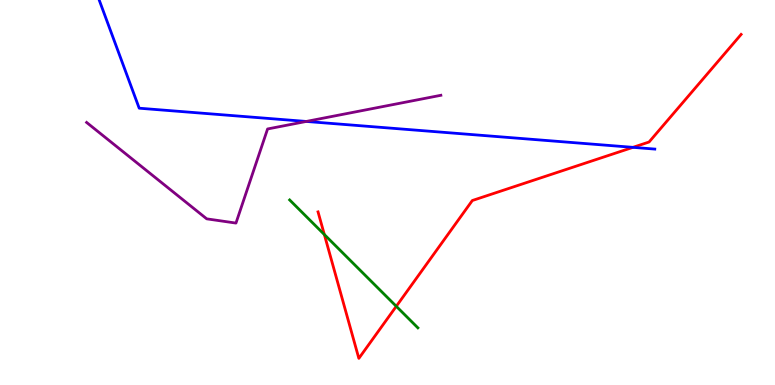[{'lines': ['blue', 'red'], 'intersections': [{'x': 8.17, 'y': 6.17}]}, {'lines': ['green', 'red'], 'intersections': [{'x': 4.19, 'y': 3.91}, {'x': 5.11, 'y': 2.04}]}, {'lines': ['purple', 'red'], 'intersections': []}, {'lines': ['blue', 'green'], 'intersections': []}, {'lines': ['blue', 'purple'], 'intersections': [{'x': 3.95, 'y': 6.85}]}, {'lines': ['green', 'purple'], 'intersections': []}]